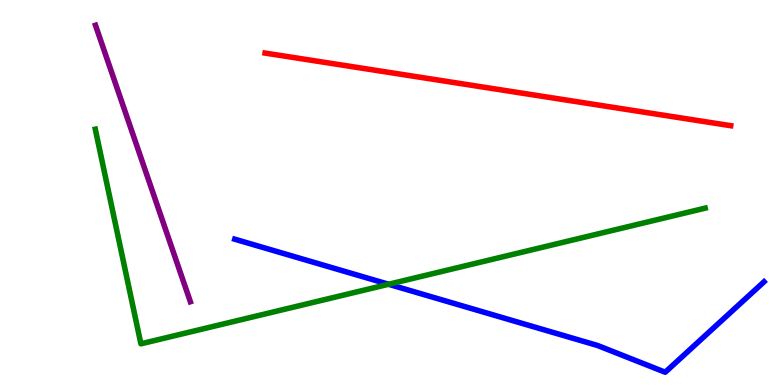[{'lines': ['blue', 'red'], 'intersections': []}, {'lines': ['green', 'red'], 'intersections': []}, {'lines': ['purple', 'red'], 'intersections': []}, {'lines': ['blue', 'green'], 'intersections': [{'x': 5.01, 'y': 2.62}]}, {'lines': ['blue', 'purple'], 'intersections': []}, {'lines': ['green', 'purple'], 'intersections': []}]